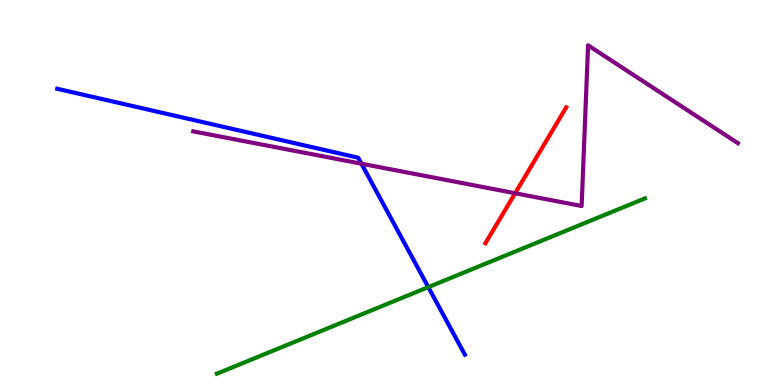[{'lines': ['blue', 'red'], 'intersections': []}, {'lines': ['green', 'red'], 'intersections': []}, {'lines': ['purple', 'red'], 'intersections': [{'x': 6.65, 'y': 4.98}]}, {'lines': ['blue', 'green'], 'intersections': [{'x': 5.53, 'y': 2.54}]}, {'lines': ['blue', 'purple'], 'intersections': [{'x': 4.66, 'y': 5.75}]}, {'lines': ['green', 'purple'], 'intersections': []}]